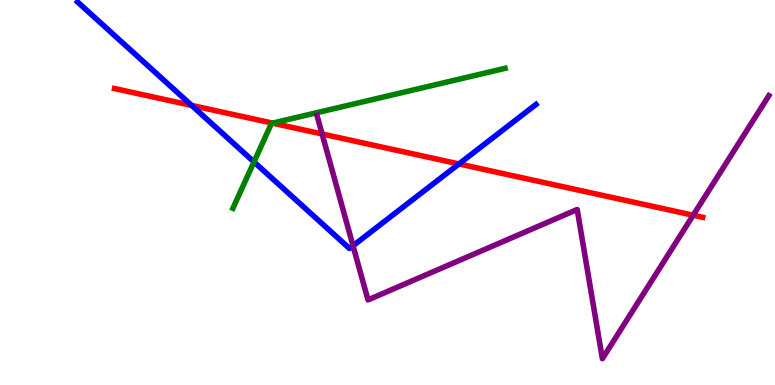[{'lines': ['blue', 'red'], 'intersections': [{'x': 2.47, 'y': 7.26}, {'x': 5.92, 'y': 5.74}]}, {'lines': ['green', 'red'], 'intersections': [{'x': 3.52, 'y': 6.8}]}, {'lines': ['purple', 'red'], 'intersections': [{'x': 4.16, 'y': 6.52}, {'x': 8.94, 'y': 4.41}]}, {'lines': ['blue', 'green'], 'intersections': [{'x': 3.28, 'y': 5.79}]}, {'lines': ['blue', 'purple'], 'intersections': [{'x': 4.56, 'y': 3.62}]}, {'lines': ['green', 'purple'], 'intersections': []}]